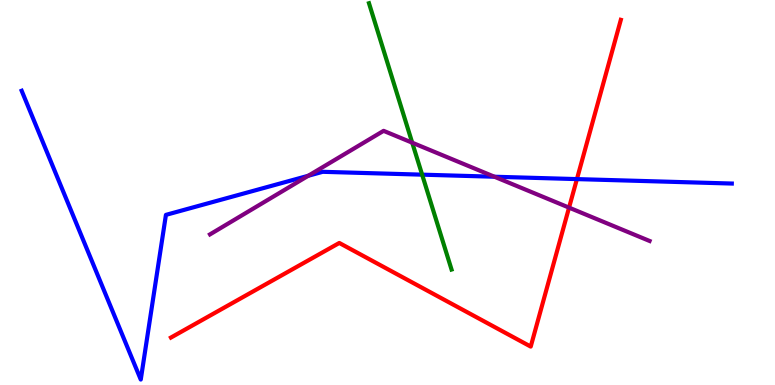[{'lines': ['blue', 'red'], 'intersections': [{'x': 7.44, 'y': 5.35}]}, {'lines': ['green', 'red'], 'intersections': []}, {'lines': ['purple', 'red'], 'intersections': [{'x': 7.34, 'y': 4.61}]}, {'lines': ['blue', 'green'], 'intersections': [{'x': 5.45, 'y': 5.46}]}, {'lines': ['blue', 'purple'], 'intersections': [{'x': 3.98, 'y': 5.43}, {'x': 6.38, 'y': 5.41}]}, {'lines': ['green', 'purple'], 'intersections': [{'x': 5.32, 'y': 6.29}]}]